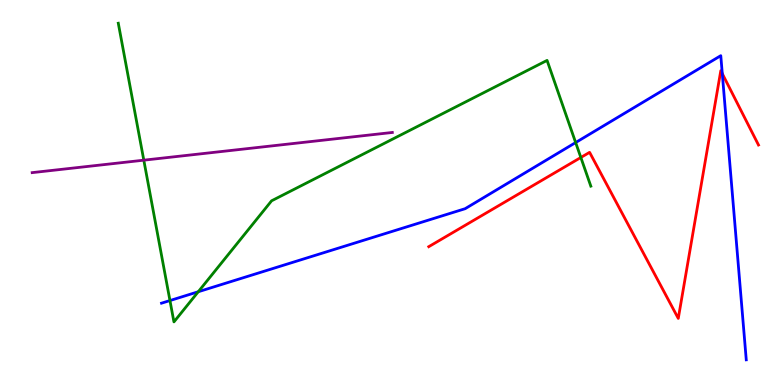[{'lines': ['blue', 'red'], 'intersections': [{'x': 9.32, 'y': 8.09}]}, {'lines': ['green', 'red'], 'intersections': [{'x': 7.49, 'y': 5.91}]}, {'lines': ['purple', 'red'], 'intersections': []}, {'lines': ['blue', 'green'], 'intersections': [{'x': 2.19, 'y': 2.19}, {'x': 2.56, 'y': 2.42}, {'x': 7.43, 'y': 6.3}]}, {'lines': ['blue', 'purple'], 'intersections': []}, {'lines': ['green', 'purple'], 'intersections': [{'x': 1.86, 'y': 5.84}]}]